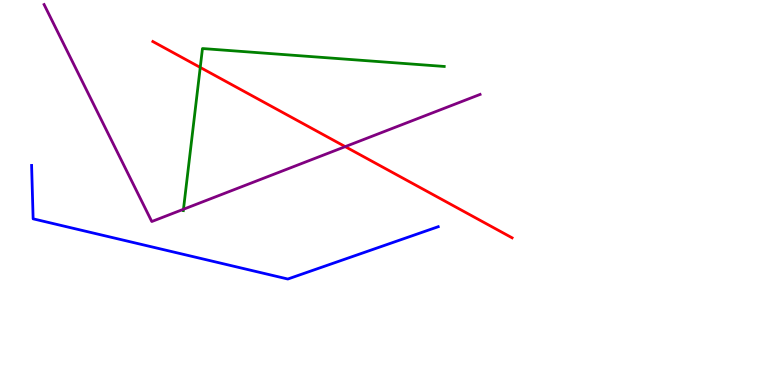[{'lines': ['blue', 'red'], 'intersections': []}, {'lines': ['green', 'red'], 'intersections': [{'x': 2.58, 'y': 8.25}]}, {'lines': ['purple', 'red'], 'intersections': [{'x': 4.45, 'y': 6.19}]}, {'lines': ['blue', 'green'], 'intersections': []}, {'lines': ['blue', 'purple'], 'intersections': []}, {'lines': ['green', 'purple'], 'intersections': [{'x': 2.37, 'y': 4.56}]}]